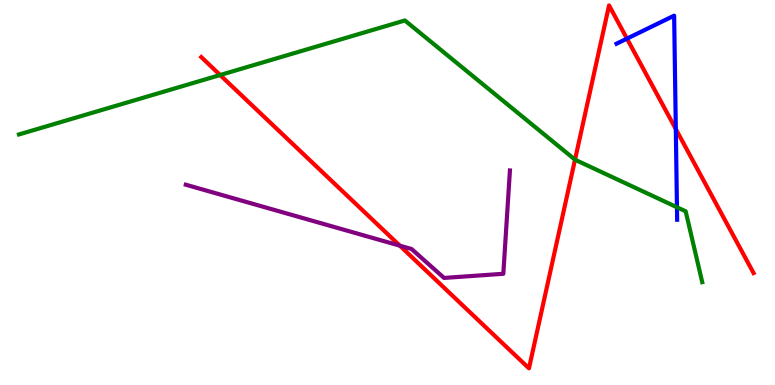[{'lines': ['blue', 'red'], 'intersections': [{'x': 8.09, 'y': 9.0}, {'x': 8.72, 'y': 6.65}]}, {'lines': ['green', 'red'], 'intersections': [{'x': 2.84, 'y': 8.05}, {'x': 7.42, 'y': 5.85}]}, {'lines': ['purple', 'red'], 'intersections': [{'x': 5.16, 'y': 3.62}]}, {'lines': ['blue', 'green'], 'intersections': [{'x': 8.73, 'y': 4.62}]}, {'lines': ['blue', 'purple'], 'intersections': []}, {'lines': ['green', 'purple'], 'intersections': []}]